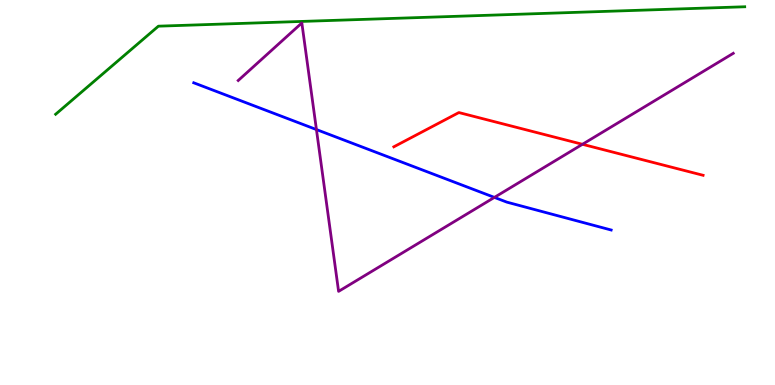[{'lines': ['blue', 'red'], 'intersections': []}, {'lines': ['green', 'red'], 'intersections': []}, {'lines': ['purple', 'red'], 'intersections': [{'x': 7.52, 'y': 6.25}]}, {'lines': ['blue', 'green'], 'intersections': []}, {'lines': ['blue', 'purple'], 'intersections': [{'x': 4.08, 'y': 6.63}, {'x': 6.38, 'y': 4.87}]}, {'lines': ['green', 'purple'], 'intersections': []}]